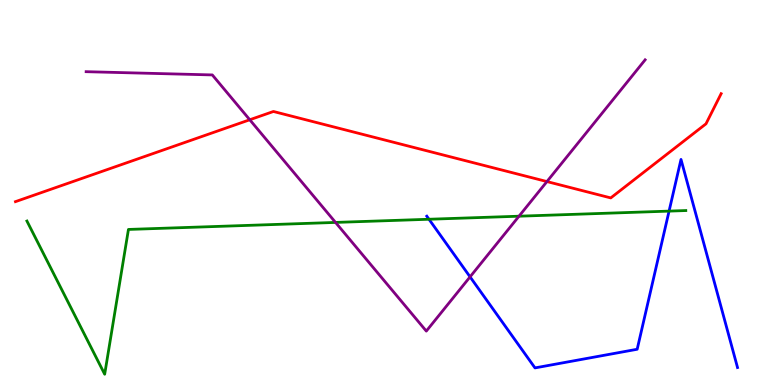[{'lines': ['blue', 'red'], 'intersections': []}, {'lines': ['green', 'red'], 'intersections': []}, {'lines': ['purple', 'red'], 'intersections': [{'x': 3.22, 'y': 6.89}, {'x': 7.06, 'y': 5.28}]}, {'lines': ['blue', 'green'], 'intersections': [{'x': 5.54, 'y': 4.31}, {'x': 8.63, 'y': 4.52}]}, {'lines': ['blue', 'purple'], 'intersections': [{'x': 6.07, 'y': 2.81}]}, {'lines': ['green', 'purple'], 'intersections': [{'x': 4.33, 'y': 4.22}, {'x': 6.7, 'y': 4.38}]}]